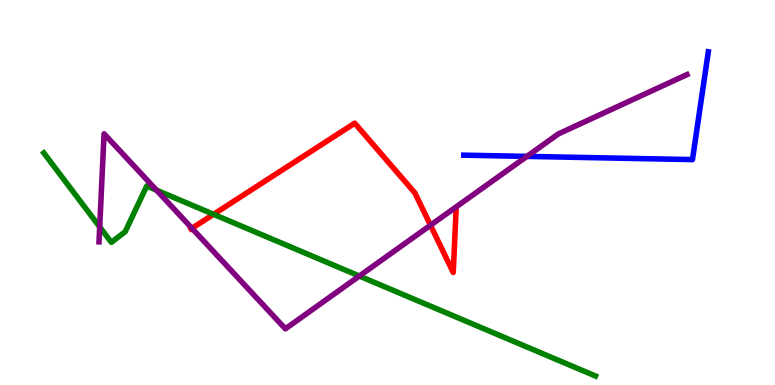[{'lines': ['blue', 'red'], 'intersections': []}, {'lines': ['green', 'red'], 'intersections': [{'x': 2.76, 'y': 4.43}]}, {'lines': ['purple', 'red'], 'intersections': [{'x': 2.48, 'y': 4.07}, {'x': 5.55, 'y': 4.15}]}, {'lines': ['blue', 'green'], 'intersections': []}, {'lines': ['blue', 'purple'], 'intersections': [{'x': 6.8, 'y': 5.94}]}, {'lines': ['green', 'purple'], 'intersections': [{'x': 1.29, 'y': 4.11}, {'x': 2.02, 'y': 5.06}, {'x': 4.64, 'y': 2.83}]}]